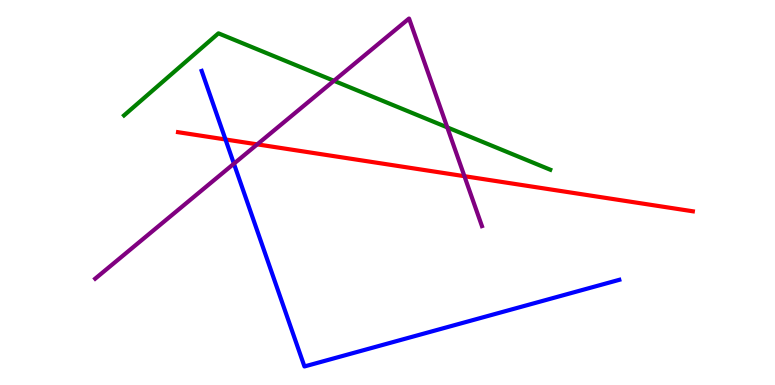[{'lines': ['blue', 'red'], 'intersections': [{'x': 2.91, 'y': 6.38}]}, {'lines': ['green', 'red'], 'intersections': []}, {'lines': ['purple', 'red'], 'intersections': [{'x': 3.32, 'y': 6.25}, {'x': 5.99, 'y': 5.42}]}, {'lines': ['blue', 'green'], 'intersections': []}, {'lines': ['blue', 'purple'], 'intersections': [{'x': 3.02, 'y': 5.75}]}, {'lines': ['green', 'purple'], 'intersections': [{'x': 4.31, 'y': 7.9}, {'x': 5.77, 'y': 6.69}]}]